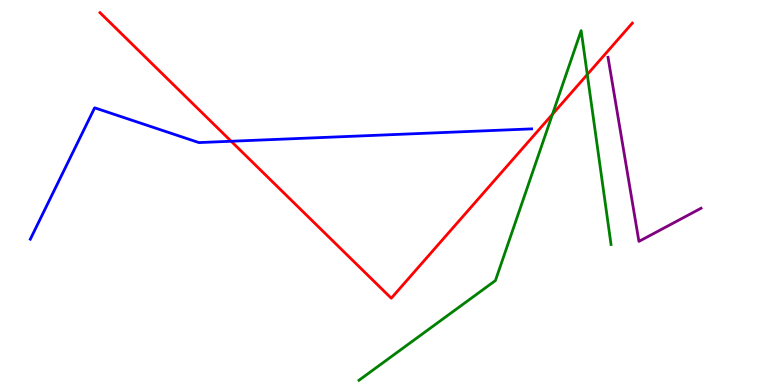[{'lines': ['blue', 'red'], 'intersections': [{'x': 2.98, 'y': 6.33}]}, {'lines': ['green', 'red'], 'intersections': [{'x': 7.13, 'y': 7.03}, {'x': 7.58, 'y': 8.06}]}, {'lines': ['purple', 'red'], 'intersections': []}, {'lines': ['blue', 'green'], 'intersections': []}, {'lines': ['blue', 'purple'], 'intersections': []}, {'lines': ['green', 'purple'], 'intersections': []}]